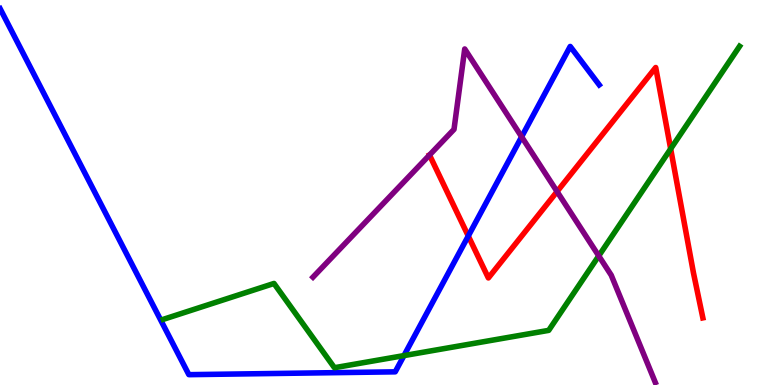[{'lines': ['blue', 'red'], 'intersections': [{'x': 6.04, 'y': 3.87}]}, {'lines': ['green', 'red'], 'intersections': [{'x': 8.65, 'y': 6.13}]}, {'lines': ['purple', 'red'], 'intersections': [{'x': 5.54, 'y': 5.97}, {'x': 7.19, 'y': 5.02}]}, {'lines': ['blue', 'green'], 'intersections': [{'x': 5.21, 'y': 0.764}]}, {'lines': ['blue', 'purple'], 'intersections': [{'x': 6.73, 'y': 6.45}]}, {'lines': ['green', 'purple'], 'intersections': [{'x': 7.73, 'y': 3.35}]}]